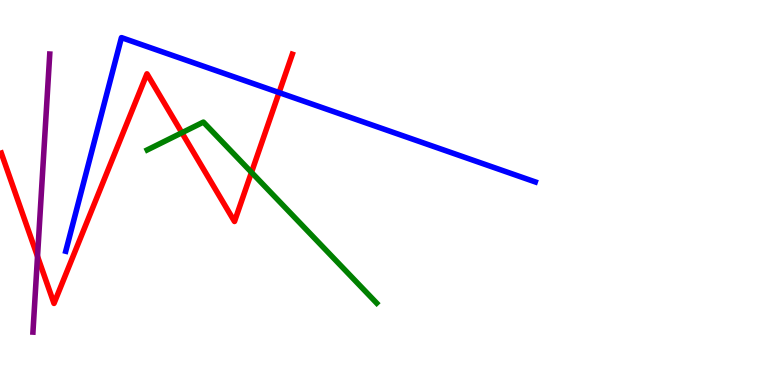[{'lines': ['blue', 'red'], 'intersections': [{'x': 3.6, 'y': 7.6}]}, {'lines': ['green', 'red'], 'intersections': [{'x': 2.35, 'y': 6.55}, {'x': 3.25, 'y': 5.52}]}, {'lines': ['purple', 'red'], 'intersections': [{'x': 0.484, 'y': 3.34}]}, {'lines': ['blue', 'green'], 'intersections': []}, {'lines': ['blue', 'purple'], 'intersections': []}, {'lines': ['green', 'purple'], 'intersections': []}]